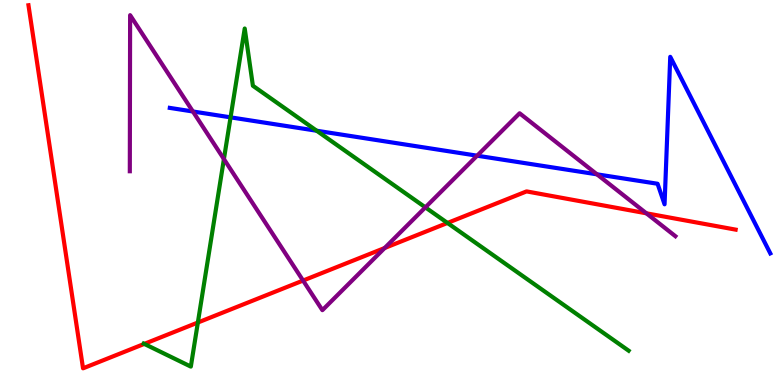[{'lines': ['blue', 'red'], 'intersections': []}, {'lines': ['green', 'red'], 'intersections': [{'x': 1.86, 'y': 1.07}, {'x': 2.55, 'y': 1.62}, {'x': 5.77, 'y': 4.21}]}, {'lines': ['purple', 'red'], 'intersections': [{'x': 3.91, 'y': 2.71}, {'x': 4.96, 'y': 3.56}, {'x': 8.34, 'y': 4.46}]}, {'lines': ['blue', 'green'], 'intersections': [{'x': 2.98, 'y': 6.95}, {'x': 4.09, 'y': 6.6}]}, {'lines': ['blue', 'purple'], 'intersections': [{'x': 2.49, 'y': 7.1}, {'x': 6.16, 'y': 5.96}, {'x': 7.7, 'y': 5.47}]}, {'lines': ['green', 'purple'], 'intersections': [{'x': 2.89, 'y': 5.87}, {'x': 5.49, 'y': 4.61}]}]